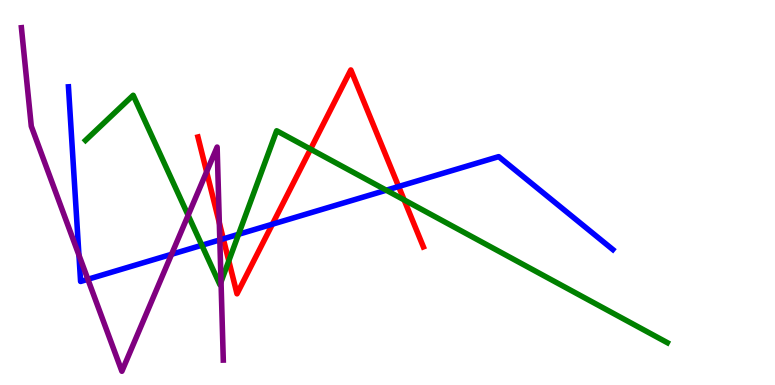[{'lines': ['blue', 'red'], 'intersections': [{'x': 2.88, 'y': 3.8}, {'x': 3.51, 'y': 4.18}, {'x': 5.14, 'y': 5.16}]}, {'lines': ['green', 'red'], 'intersections': [{'x': 2.95, 'y': 3.22}, {'x': 4.01, 'y': 6.13}, {'x': 5.21, 'y': 4.81}]}, {'lines': ['purple', 'red'], 'intersections': [{'x': 2.67, 'y': 5.54}, {'x': 2.83, 'y': 4.21}]}, {'lines': ['blue', 'green'], 'intersections': [{'x': 2.6, 'y': 3.63}, {'x': 3.08, 'y': 3.91}, {'x': 4.98, 'y': 5.06}]}, {'lines': ['blue', 'purple'], 'intersections': [{'x': 1.02, 'y': 3.37}, {'x': 1.13, 'y': 2.75}, {'x': 2.21, 'y': 3.4}, {'x': 2.84, 'y': 3.77}]}, {'lines': ['green', 'purple'], 'intersections': [{'x': 2.43, 'y': 4.41}, {'x': 2.85, 'y': 2.68}]}]